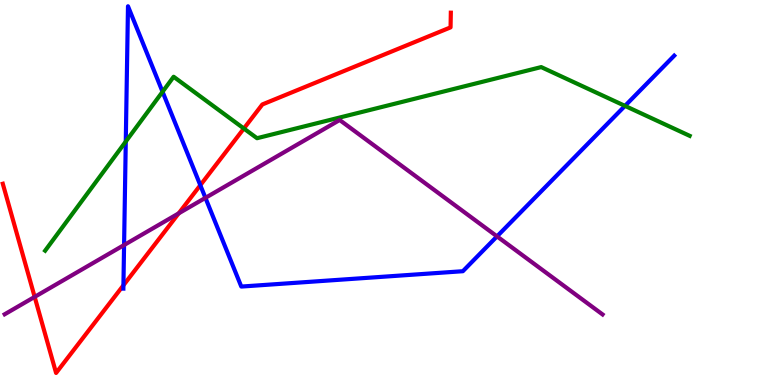[{'lines': ['blue', 'red'], 'intersections': [{'x': 1.59, 'y': 2.59}, {'x': 2.58, 'y': 5.19}]}, {'lines': ['green', 'red'], 'intersections': [{'x': 3.15, 'y': 6.66}]}, {'lines': ['purple', 'red'], 'intersections': [{'x': 0.447, 'y': 2.29}, {'x': 2.31, 'y': 4.46}]}, {'lines': ['blue', 'green'], 'intersections': [{'x': 1.62, 'y': 6.32}, {'x': 2.1, 'y': 7.62}, {'x': 8.06, 'y': 7.25}]}, {'lines': ['blue', 'purple'], 'intersections': [{'x': 1.6, 'y': 3.64}, {'x': 2.65, 'y': 4.86}, {'x': 6.41, 'y': 3.86}]}, {'lines': ['green', 'purple'], 'intersections': []}]